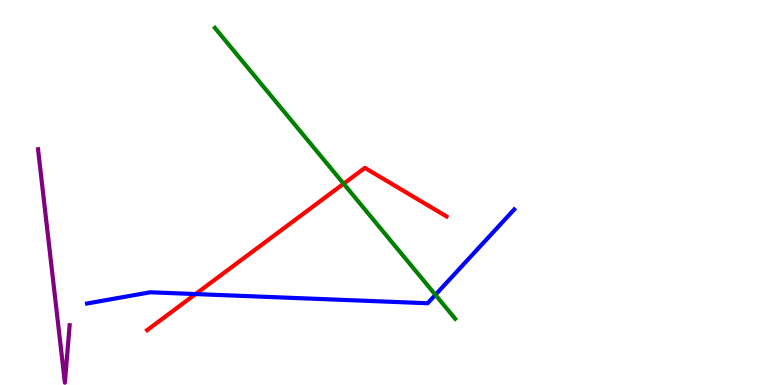[{'lines': ['blue', 'red'], 'intersections': [{'x': 2.52, 'y': 2.36}]}, {'lines': ['green', 'red'], 'intersections': [{'x': 4.43, 'y': 5.23}]}, {'lines': ['purple', 'red'], 'intersections': []}, {'lines': ['blue', 'green'], 'intersections': [{'x': 5.62, 'y': 2.34}]}, {'lines': ['blue', 'purple'], 'intersections': []}, {'lines': ['green', 'purple'], 'intersections': []}]